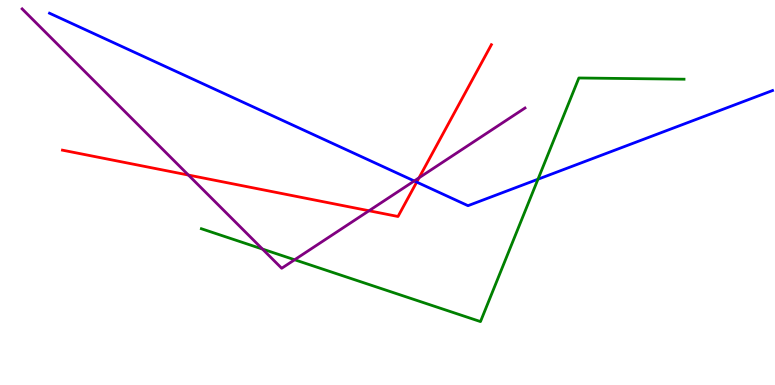[{'lines': ['blue', 'red'], 'intersections': [{'x': 5.38, 'y': 5.27}]}, {'lines': ['green', 'red'], 'intersections': []}, {'lines': ['purple', 'red'], 'intersections': [{'x': 2.43, 'y': 5.45}, {'x': 4.76, 'y': 4.53}, {'x': 5.41, 'y': 5.38}]}, {'lines': ['blue', 'green'], 'intersections': [{'x': 6.94, 'y': 5.34}]}, {'lines': ['blue', 'purple'], 'intersections': [{'x': 5.35, 'y': 5.3}]}, {'lines': ['green', 'purple'], 'intersections': [{'x': 3.39, 'y': 3.53}, {'x': 3.8, 'y': 3.25}]}]